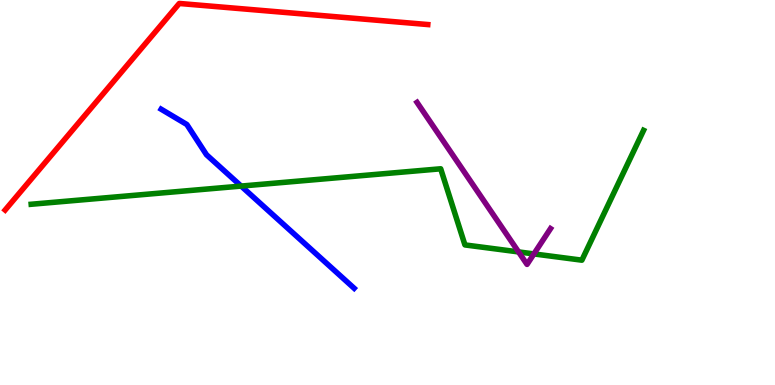[{'lines': ['blue', 'red'], 'intersections': []}, {'lines': ['green', 'red'], 'intersections': []}, {'lines': ['purple', 'red'], 'intersections': []}, {'lines': ['blue', 'green'], 'intersections': [{'x': 3.11, 'y': 5.17}]}, {'lines': ['blue', 'purple'], 'intersections': []}, {'lines': ['green', 'purple'], 'intersections': [{'x': 6.69, 'y': 3.46}, {'x': 6.89, 'y': 3.4}]}]